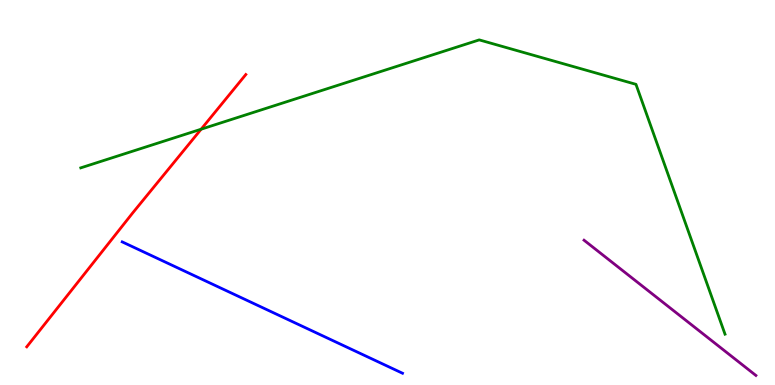[{'lines': ['blue', 'red'], 'intersections': []}, {'lines': ['green', 'red'], 'intersections': [{'x': 2.6, 'y': 6.64}]}, {'lines': ['purple', 'red'], 'intersections': []}, {'lines': ['blue', 'green'], 'intersections': []}, {'lines': ['blue', 'purple'], 'intersections': []}, {'lines': ['green', 'purple'], 'intersections': []}]